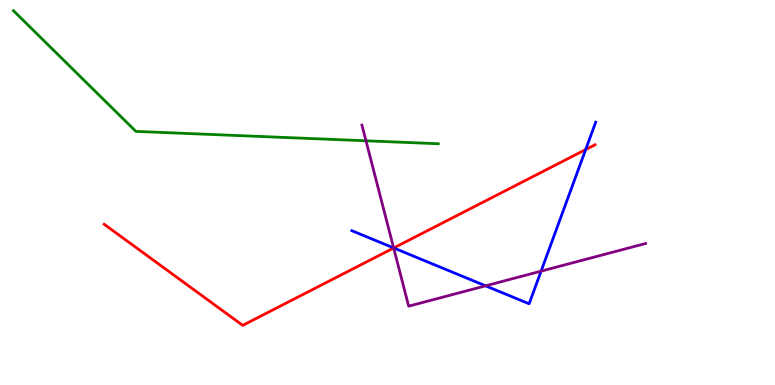[{'lines': ['blue', 'red'], 'intersections': [{'x': 5.08, 'y': 3.56}, {'x': 7.56, 'y': 6.11}]}, {'lines': ['green', 'red'], 'intersections': []}, {'lines': ['purple', 'red'], 'intersections': [{'x': 5.08, 'y': 3.56}]}, {'lines': ['blue', 'green'], 'intersections': []}, {'lines': ['blue', 'purple'], 'intersections': [{'x': 5.08, 'y': 3.56}, {'x': 6.27, 'y': 2.58}, {'x': 6.98, 'y': 2.96}]}, {'lines': ['green', 'purple'], 'intersections': [{'x': 4.72, 'y': 6.34}]}]